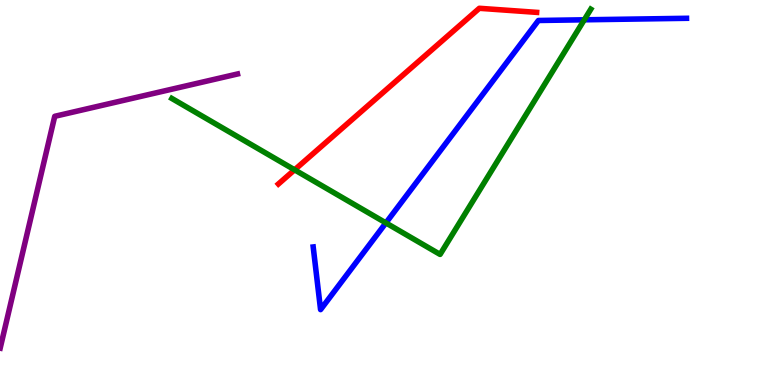[{'lines': ['blue', 'red'], 'intersections': []}, {'lines': ['green', 'red'], 'intersections': [{'x': 3.8, 'y': 5.59}]}, {'lines': ['purple', 'red'], 'intersections': []}, {'lines': ['blue', 'green'], 'intersections': [{'x': 4.98, 'y': 4.21}, {'x': 7.54, 'y': 9.49}]}, {'lines': ['blue', 'purple'], 'intersections': []}, {'lines': ['green', 'purple'], 'intersections': []}]